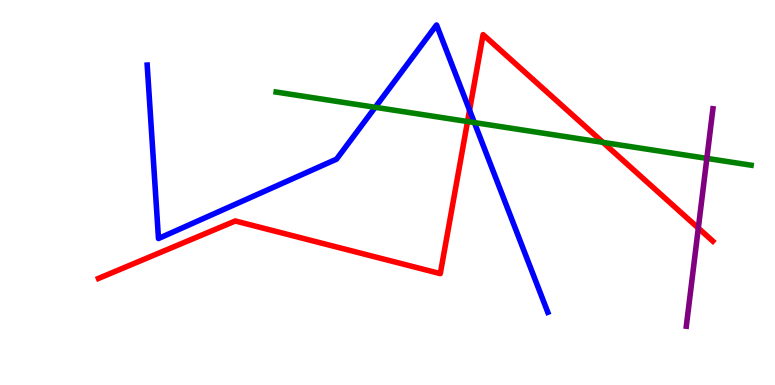[{'lines': ['blue', 'red'], 'intersections': [{'x': 6.06, 'y': 7.14}]}, {'lines': ['green', 'red'], 'intersections': [{'x': 6.03, 'y': 6.84}, {'x': 7.78, 'y': 6.3}]}, {'lines': ['purple', 'red'], 'intersections': [{'x': 9.01, 'y': 4.08}]}, {'lines': ['blue', 'green'], 'intersections': [{'x': 4.84, 'y': 7.21}, {'x': 6.12, 'y': 6.82}]}, {'lines': ['blue', 'purple'], 'intersections': []}, {'lines': ['green', 'purple'], 'intersections': [{'x': 9.12, 'y': 5.89}]}]